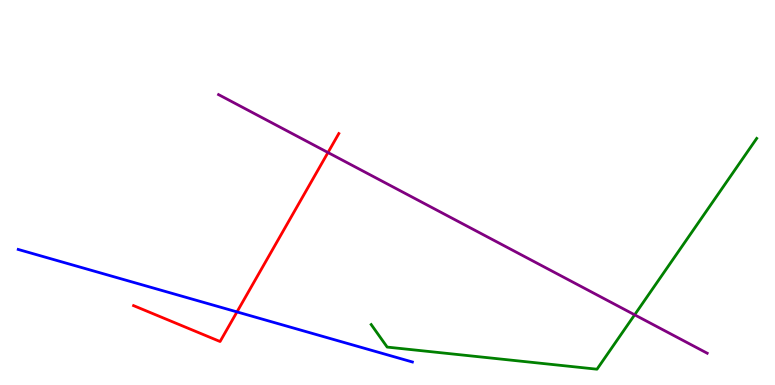[{'lines': ['blue', 'red'], 'intersections': [{'x': 3.06, 'y': 1.9}]}, {'lines': ['green', 'red'], 'intersections': []}, {'lines': ['purple', 'red'], 'intersections': [{'x': 4.23, 'y': 6.04}]}, {'lines': ['blue', 'green'], 'intersections': []}, {'lines': ['blue', 'purple'], 'intersections': []}, {'lines': ['green', 'purple'], 'intersections': [{'x': 8.19, 'y': 1.82}]}]